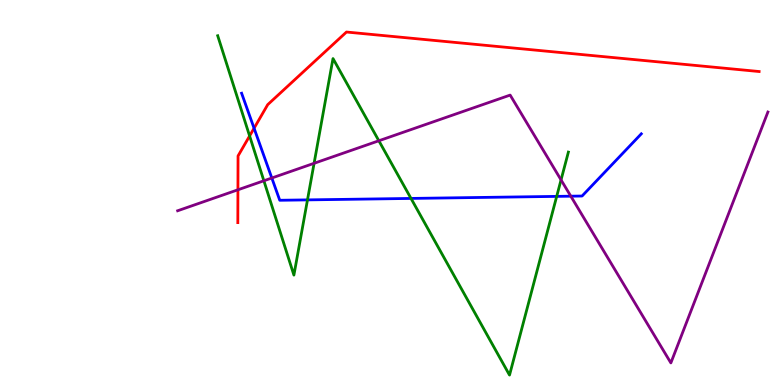[{'lines': ['blue', 'red'], 'intersections': [{'x': 3.28, 'y': 6.67}]}, {'lines': ['green', 'red'], 'intersections': [{'x': 3.22, 'y': 6.47}]}, {'lines': ['purple', 'red'], 'intersections': [{'x': 3.07, 'y': 5.07}]}, {'lines': ['blue', 'green'], 'intersections': [{'x': 3.97, 'y': 4.81}, {'x': 5.3, 'y': 4.85}, {'x': 7.18, 'y': 4.9}]}, {'lines': ['blue', 'purple'], 'intersections': [{'x': 3.51, 'y': 5.38}, {'x': 7.37, 'y': 4.9}]}, {'lines': ['green', 'purple'], 'intersections': [{'x': 3.4, 'y': 5.3}, {'x': 4.05, 'y': 5.76}, {'x': 4.89, 'y': 6.34}, {'x': 7.24, 'y': 5.33}]}]